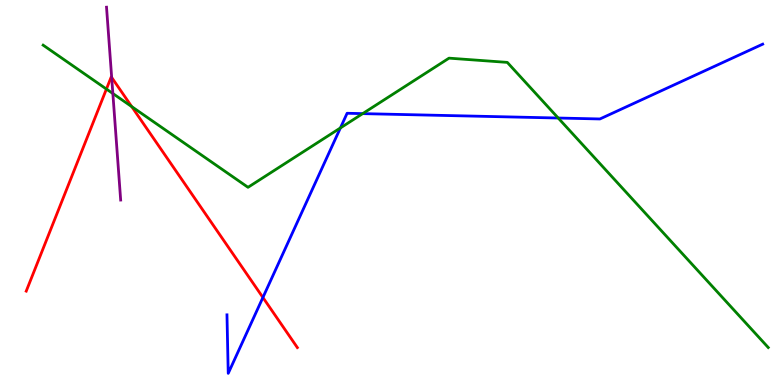[{'lines': ['blue', 'red'], 'intersections': [{'x': 3.39, 'y': 2.27}]}, {'lines': ['green', 'red'], 'intersections': [{'x': 1.37, 'y': 7.69}, {'x': 1.7, 'y': 7.23}]}, {'lines': ['purple', 'red'], 'intersections': [{'x': 1.44, 'y': 7.99}]}, {'lines': ['blue', 'green'], 'intersections': [{'x': 4.39, 'y': 6.68}, {'x': 4.68, 'y': 7.05}, {'x': 7.2, 'y': 6.93}]}, {'lines': ['blue', 'purple'], 'intersections': []}, {'lines': ['green', 'purple'], 'intersections': [{'x': 1.46, 'y': 7.57}]}]